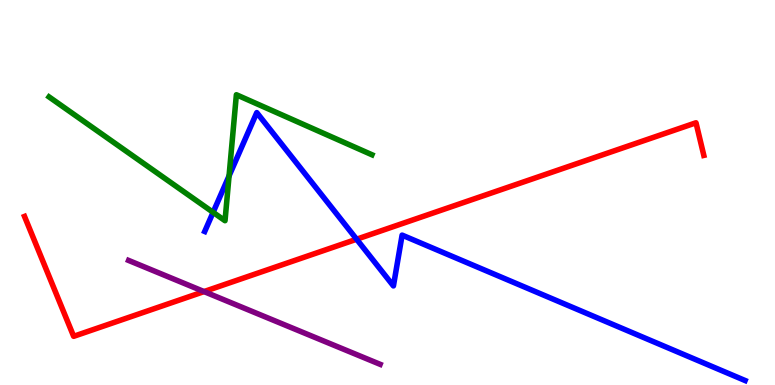[{'lines': ['blue', 'red'], 'intersections': [{'x': 4.6, 'y': 3.79}]}, {'lines': ['green', 'red'], 'intersections': []}, {'lines': ['purple', 'red'], 'intersections': [{'x': 2.63, 'y': 2.43}]}, {'lines': ['blue', 'green'], 'intersections': [{'x': 2.75, 'y': 4.48}, {'x': 2.96, 'y': 5.43}]}, {'lines': ['blue', 'purple'], 'intersections': []}, {'lines': ['green', 'purple'], 'intersections': []}]